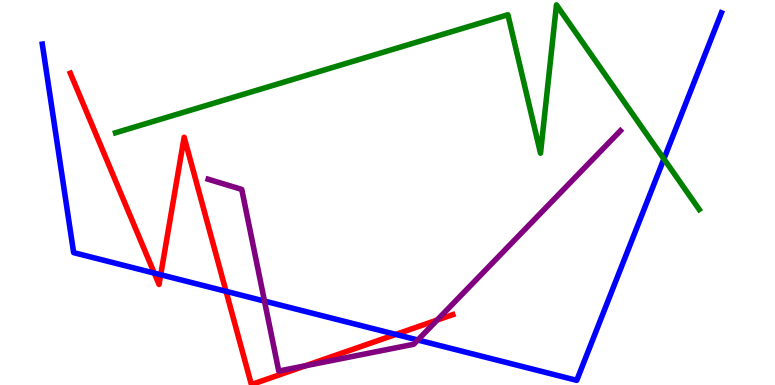[{'lines': ['blue', 'red'], 'intersections': [{'x': 1.99, 'y': 2.91}, {'x': 2.07, 'y': 2.86}, {'x': 2.92, 'y': 2.43}, {'x': 5.11, 'y': 1.31}]}, {'lines': ['green', 'red'], 'intersections': []}, {'lines': ['purple', 'red'], 'intersections': [{'x': 3.94, 'y': 0.5}, {'x': 5.64, 'y': 1.69}]}, {'lines': ['blue', 'green'], 'intersections': [{'x': 8.57, 'y': 5.87}]}, {'lines': ['blue', 'purple'], 'intersections': [{'x': 3.41, 'y': 2.18}, {'x': 5.39, 'y': 1.17}]}, {'lines': ['green', 'purple'], 'intersections': []}]